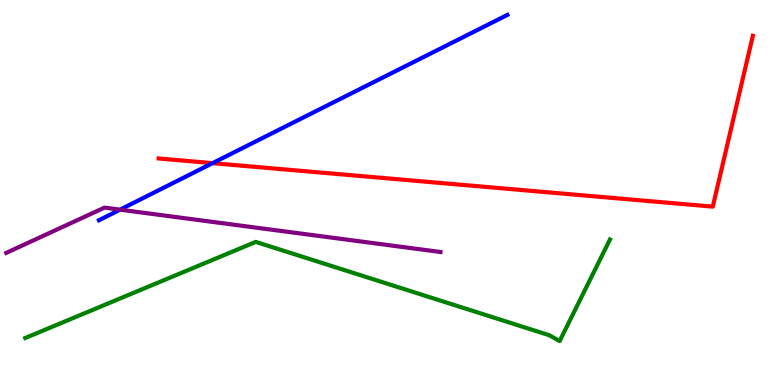[{'lines': ['blue', 'red'], 'intersections': [{'x': 2.74, 'y': 5.76}]}, {'lines': ['green', 'red'], 'intersections': []}, {'lines': ['purple', 'red'], 'intersections': []}, {'lines': ['blue', 'green'], 'intersections': []}, {'lines': ['blue', 'purple'], 'intersections': [{'x': 1.55, 'y': 4.55}]}, {'lines': ['green', 'purple'], 'intersections': []}]